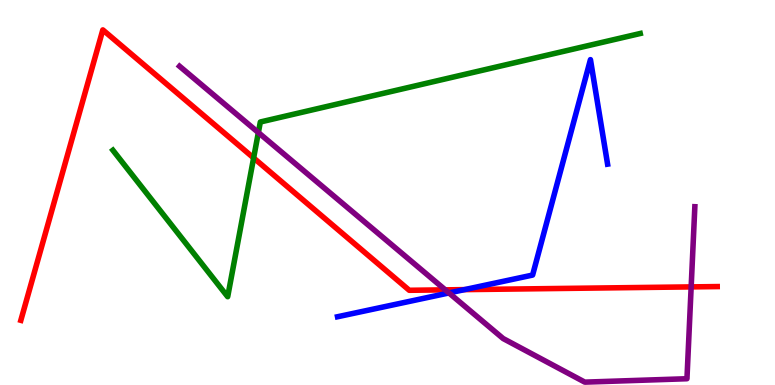[{'lines': ['blue', 'red'], 'intersections': [{'x': 5.99, 'y': 2.48}]}, {'lines': ['green', 'red'], 'intersections': [{'x': 3.27, 'y': 5.9}]}, {'lines': ['purple', 'red'], 'intersections': [{'x': 5.75, 'y': 2.47}, {'x': 8.92, 'y': 2.55}]}, {'lines': ['blue', 'green'], 'intersections': []}, {'lines': ['blue', 'purple'], 'intersections': [{'x': 5.79, 'y': 2.39}]}, {'lines': ['green', 'purple'], 'intersections': [{'x': 3.33, 'y': 6.56}]}]